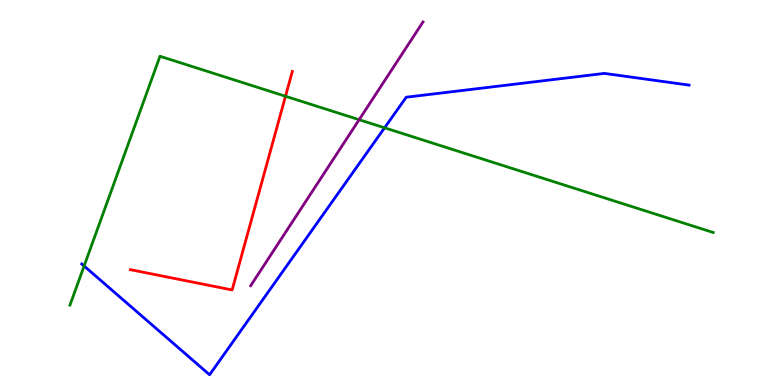[{'lines': ['blue', 'red'], 'intersections': []}, {'lines': ['green', 'red'], 'intersections': [{'x': 3.68, 'y': 7.5}]}, {'lines': ['purple', 'red'], 'intersections': []}, {'lines': ['blue', 'green'], 'intersections': [{'x': 1.09, 'y': 3.09}, {'x': 4.96, 'y': 6.68}]}, {'lines': ['blue', 'purple'], 'intersections': []}, {'lines': ['green', 'purple'], 'intersections': [{'x': 4.63, 'y': 6.89}]}]